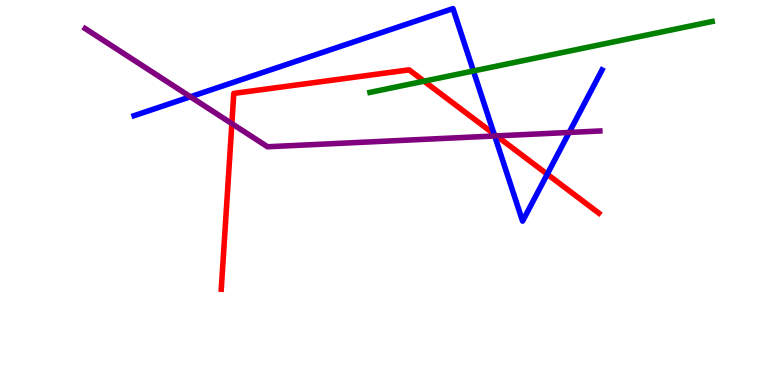[{'lines': ['blue', 'red'], 'intersections': [{'x': 6.38, 'y': 6.52}, {'x': 7.06, 'y': 5.48}]}, {'lines': ['green', 'red'], 'intersections': [{'x': 5.47, 'y': 7.89}]}, {'lines': ['purple', 'red'], 'intersections': [{'x': 2.99, 'y': 6.79}, {'x': 6.41, 'y': 6.47}]}, {'lines': ['blue', 'green'], 'intersections': [{'x': 6.11, 'y': 8.16}]}, {'lines': ['blue', 'purple'], 'intersections': [{'x': 2.46, 'y': 7.49}, {'x': 6.38, 'y': 6.47}, {'x': 7.34, 'y': 6.56}]}, {'lines': ['green', 'purple'], 'intersections': []}]